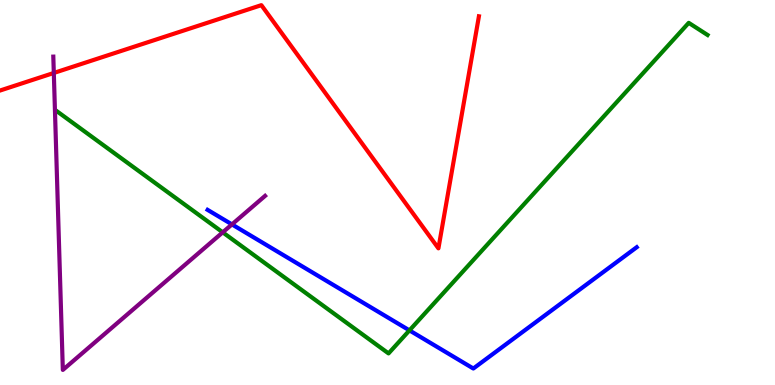[{'lines': ['blue', 'red'], 'intersections': []}, {'lines': ['green', 'red'], 'intersections': []}, {'lines': ['purple', 'red'], 'intersections': [{'x': 0.694, 'y': 8.1}]}, {'lines': ['blue', 'green'], 'intersections': [{'x': 5.28, 'y': 1.42}]}, {'lines': ['blue', 'purple'], 'intersections': [{'x': 2.99, 'y': 4.17}]}, {'lines': ['green', 'purple'], 'intersections': [{'x': 2.87, 'y': 3.97}]}]